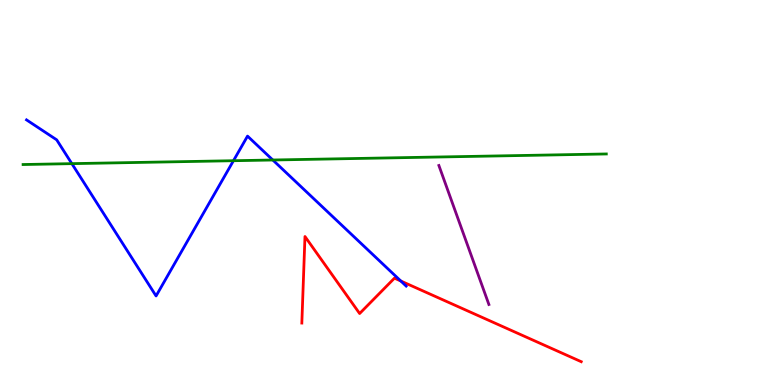[{'lines': ['blue', 'red'], 'intersections': [{'x': 5.17, 'y': 2.7}]}, {'lines': ['green', 'red'], 'intersections': []}, {'lines': ['purple', 'red'], 'intersections': []}, {'lines': ['blue', 'green'], 'intersections': [{'x': 0.927, 'y': 5.75}, {'x': 3.01, 'y': 5.83}, {'x': 3.52, 'y': 5.84}]}, {'lines': ['blue', 'purple'], 'intersections': []}, {'lines': ['green', 'purple'], 'intersections': []}]